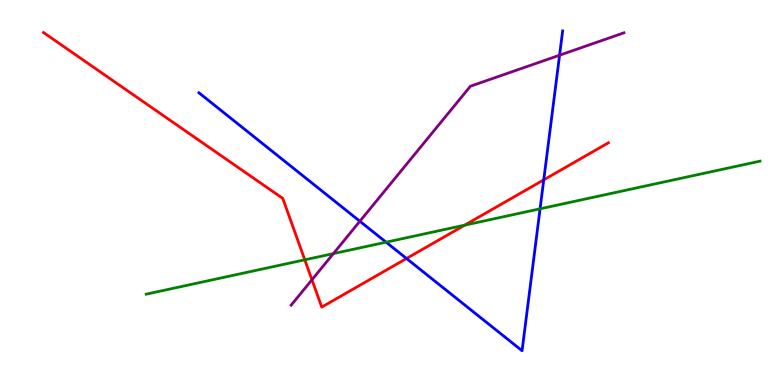[{'lines': ['blue', 'red'], 'intersections': [{'x': 5.25, 'y': 3.29}, {'x': 7.02, 'y': 5.33}]}, {'lines': ['green', 'red'], 'intersections': [{'x': 3.93, 'y': 3.25}, {'x': 6.0, 'y': 4.15}]}, {'lines': ['purple', 'red'], 'intersections': [{'x': 4.03, 'y': 2.73}]}, {'lines': ['blue', 'green'], 'intersections': [{'x': 4.98, 'y': 3.71}, {'x': 6.97, 'y': 4.58}]}, {'lines': ['blue', 'purple'], 'intersections': [{'x': 4.64, 'y': 4.25}, {'x': 7.22, 'y': 8.57}]}, {'lines': ['green', 'purple'], 'intersections': [{'x': 4.3, 'y': 3.41}]}]